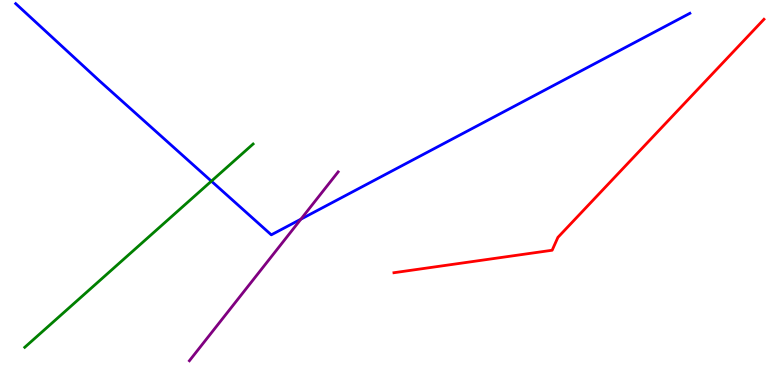[{'lines': ['blue', 'red'], 'intersections': []}, {'lines': ['green', 'red'], 'intersections': []}, {'lines': ['purple', 'red'], 'intersections': []}, {'lines': ['blue', 'green'], 'intersections': [{'x': 2.73, 'y': 5.29}]}, {'lines': ['blue', 'purple'], 'intersections': [{'x': 3.88, 'y': 4.31}]}, {'lines': ['green', 'purple'], 'intersections': []}]